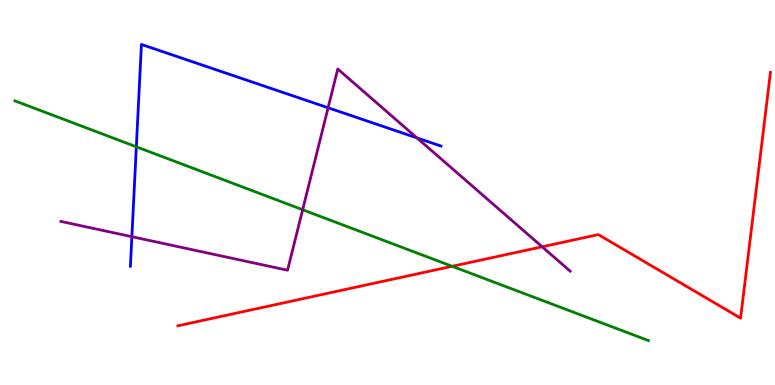[{'lines': ['blue', 'red'], 'intersections': []}, {'lines': ['green', 'red'], 'intersections': [{'x': 5.83, 'y': 3.08}]}, {'lines': ['purple', 'red'], 'intersections': [{'x': 7.0, 'y': 3.59}]}, {'lines': ['blue', 'green'], 'intersections': [{'x': 1.76, 'y': 6.19}]}, {'lines': ['blue', 'purple'], 'intersections': [{'x': 1.7, 'y': 3.85}, {'x': 4.23, 'y': 7.2}, {'x': 5.38, 'y': 6.42}]}, {'lines': ['green', 'purple'], 'intersections': [{'x': 3.91, 'y': 4.55}]}]